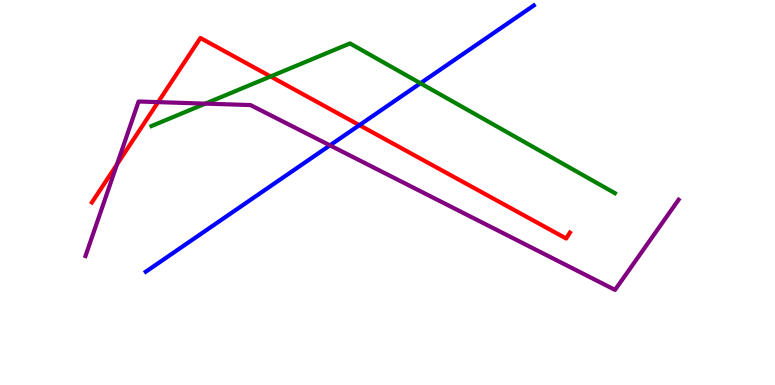[{'lines': ['blue', 'red'], 'intersections': [{'x': 4.64, 'y': 6.75}]}, {'lines': ['green', 'red'], 'intersections': [{'x': 3.49, 'y': 8.01}]}, {'lines': ['purple', 'red'], 'intersections': [{'x': 1.51, 'y': 5.73}, {'x': 2.04, 'y': 7.35}]}, {'lines': ['blue', 'green'], 'intersections': [{'x': 5.43, 'y': 7.84}]}, {'lines': ['blue', 'purple'], 'intersections': [{'x': 4.26, 'y': 6.22}]}, {'lines': ['green', 'purple'], 'intersections': [{'x': 2.65, 'y': 7.31}]}]